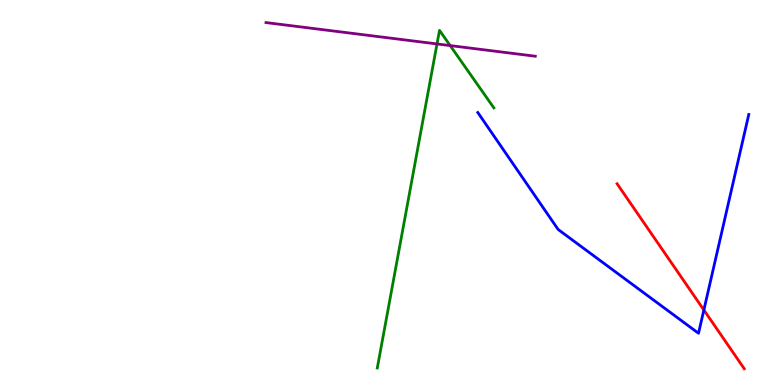[{'lines': ['blue', 'red'], 'intersections': [{'x': 9.08, 'y': 1.95}]}, {'lines': ['green', 'red'], 'intersections': []}, {'lines': ['purple', 'red'], 'intersections': []}, {'lines': ['blue', 'green'], 'intersections': []}, {'lines': ['blue', 'purple'], 'intersections': []}, {'lines': ['green', 'purple'], 'intersections': [{'x': 5.64, 'y': 8.86}, {'x': 5.81, 'y': 8.82}]}]